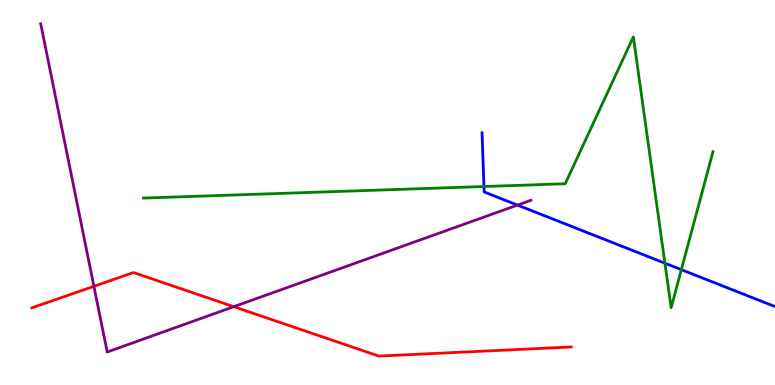[{'lines': ['blue', 'red'], 'intersections': []}, {'lines': ['green', 'red'], 'intersections': []}, {'lines': ['purple', 'red'], 'intersections': [{'x': 1.21, 'y': 2.56}, {'x': 3.02, 'y': 2.03}]}, {'lines': ['blue', 'green'], 'intersections': [{'x': 6.24, 'y': 5.16}, {'x': 8.58, 'y': 3.16}, {'x': 8.79, 'y': 3.0}]}, {'lines': ['blue', 'purple'], 'intersections': [{'x': 6.68, 'y': 4.67}]}, {'lines': ['green', 'purple'], 'intersections': []}]